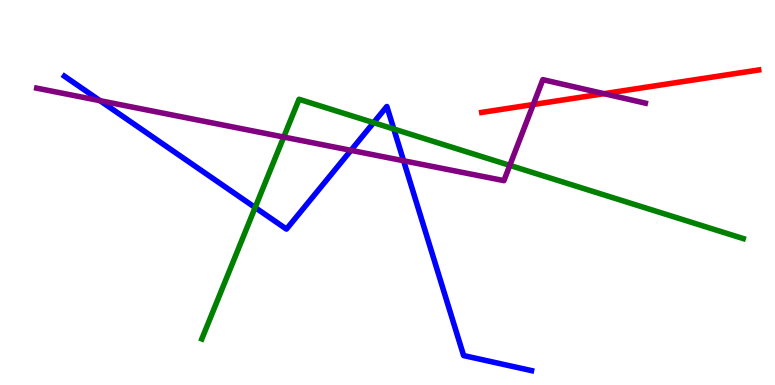[{'lines': ['blue', 'red'], 'intersections': []}, {'lines': ['green', 'red'], 'intersections': []}, {'lines': ['purple', 'red'], 'intersections': [{'x': 6.88, 'y': 7.29}, {'x': 7.79, 'y': 7.57}]}, {'lines': ['blue', 'green'], 'intersections': [{'x': 3.29, 'y': 4.61}, {'x': 4.82, 'y': 6.81}, {'x': 5.08, 'y': 6.65}]}, {'lines': ['blue', 'purple'], 'intersections': [{'x': 1.29, 'y': 7.39}, {'x': 4.53, 'y': 6.09}, {'x': 5.21, 'y': 5.82}]}, {'lines': ['green', 'purple'], 'intersections': [{'x': 3.66, 'y': 6.44}, {'x': 6.58, 'y': 5.7}]}]